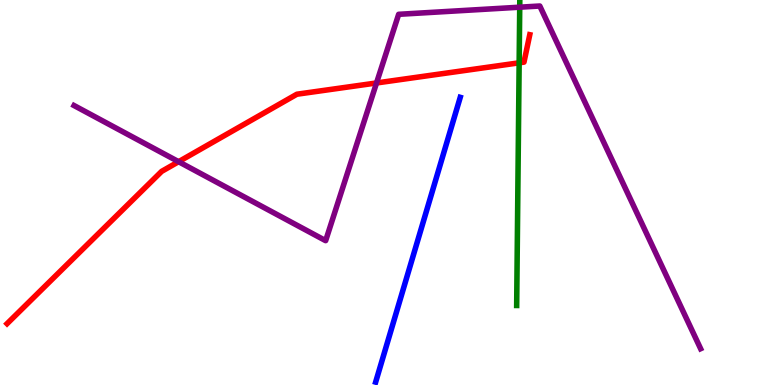[{'lines': ['blue', 'red'], 'intersections': []}, {'lines': ['green', 'red'], 'intersections': [{'x': 6.7, 'y': 8.37}]}, {'lines': ['purple', 'red'], 'intersections': [{'x': 2.3, 'y': 5.8}, {'x': 4.86, 'y': 7.84}]}, {'lines': ['blue', 'green'], 'intersections': []}, {'lines': ['blue', 'purple'], 'intersections': []}, {'lines': ['green', 'purple'], 'intersections': [{'x': 6.71, 'y': 9.81}]}]